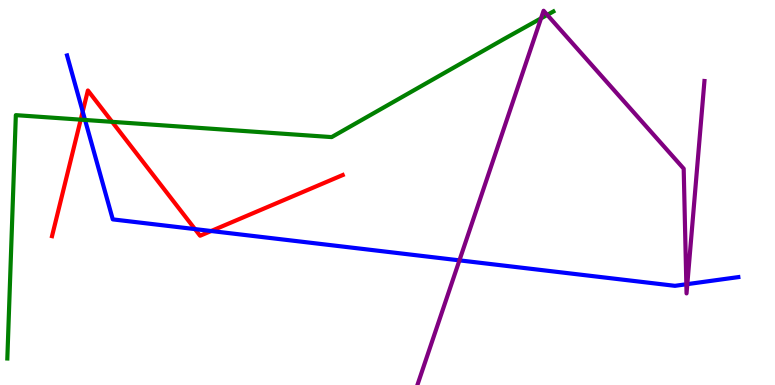[{'lines': ['blue', 'red'], 'intersections': [{'x': 1.07, 'y': 7.1}, {'x': 2.52, 'y': 4.05}, {'x': 2.72, 'y': 4.0}]}, {'lines': ['green', 'red'], 'intersections': [{'x': 1.04, 'y': 6.89}, {'x': 1.45, 'y': 6.84}]}, {'lines': ['purple', 'red'], 'intersections': []}, {'lines': ['blue', 'green'], 'intersections': [{'x': 1.1, 'y': 6.88}]}, {'lines': ['blue', 'purple'], 'intersections': [{'x': 5.93, 'y': 3.24}, {'x': 8.86, 'y': 2.62}, {'x': 8.87, 'y': 2.62}]}, {'lines': ['green', 'purple'], 'intersections': [{'x': 6.98, 'y': 9.52}, {'x': 7.06, 'y': 9.61}]}]